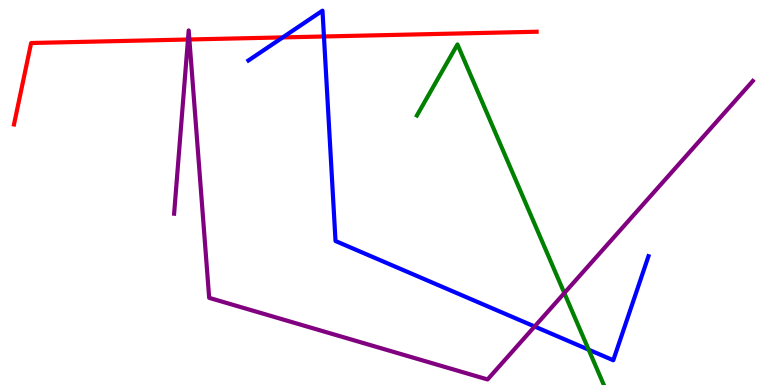[{'lines': ['blue', 'red'], 'intersections': [{'x': 3.65, 'y': 9.03}, {'x': 4.18, 'y': 9.05}]}, {'lines': ['green', 'red'], 'intersections': []}, {'lines': ['purple', 'red'], 'intersections': [{'x': 2.43, 'y': 8.97}, {'x': 2.44, 'y': 8.97}]}, {'lines': ['blue', 'green'], 'intersections': [{'x': 7.6, 'y': 0.917}]}, {'lines': ['blue', 'purple'], 'intersections': [{'x': 6.9, 'y': 1.52}]}, {'lines': ['green', 'purple'], 'intersections': [{'x': 7.28, 'y': 2.39}]}]